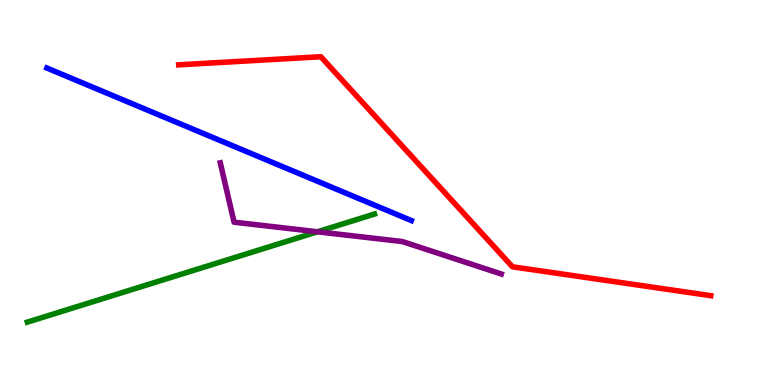[{'lines': ['blue', 'red'], 'intersections': []}, {'lines': ['green', 'red'], 'intersections': []}, {'lines': ['purple', 'red'], 'intersections': []}, {'lines': ['blue', 'green'], 'intersections': []}, {'lines': ['blue', 'purple'], 'intersections': []}, {'lines': ['green', 'purple'], 'intersections': [{'x': 4.1, 'y': 3.98}]}]